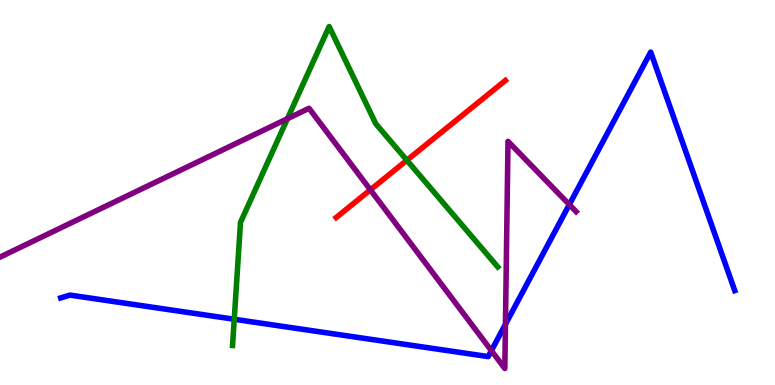[{'lines': ['blue', 'red'], 'intersections': []}, {'lines': ['green', 'red'], 'intersections': [{'x': 5.25, 'y': 5.84}]}, {'lines': ['purple', 'red'], 'intersections': [{'x': 4.78, 'y': 5.07}]}, {'lines': ['blue', 'green'], 'intersections': [{'x': 3.02, 'y': 1.71}]}, {'lines': ['blue', 'purple'], 'intersections': [{'x': 6.34, 'y': 0.892}, {'x': 6.52, 'y': 1.58}, {'x': 7.35, 'y': 4.69}]}, {'lines': ['green', 'purple'], 'intersections': [{'x': 3.71, 'y': 6.92}]}]